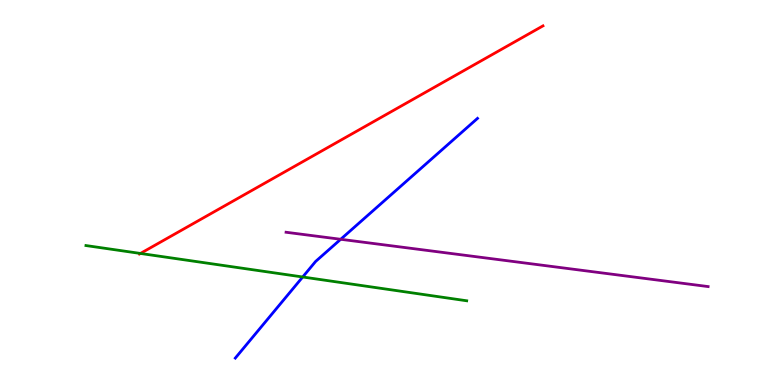[{'lines': ['blue', 'red'], 'intersections': []}, {'lines': ['green', 'red'], 'intersections': [{'x': 1.81, 'y': 3.42}]}, {'lines': ['purple', 'red'], 'intersections': []}, {'lines': ['blue', 'green'], 'intersections': [{'x': 3.91, 'y': 2.81}]}, {'lines': ['blue', 'purple'], 'intersections': [{'x': 4.4, 'y': 3.78}]}, {'lines': ['green', 'purple'], 'intersections': []}]